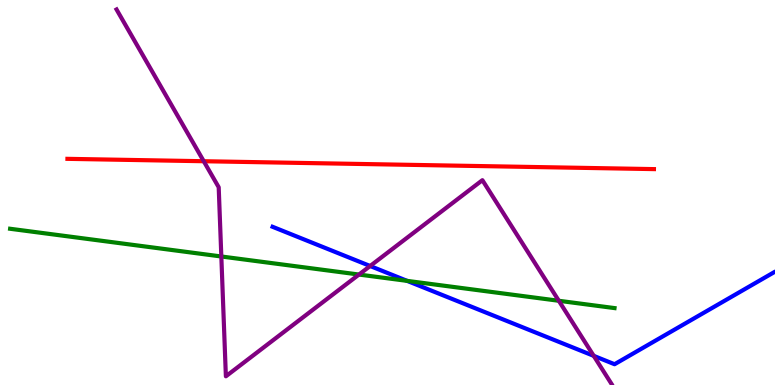[{'lines': ['blue', 'red'], 'intersections': []}, {'lines': ['green', 'red'], 'intersections': []}, {'lines': ['purple', 'red'], 'intersections': [{'x': 2.63, 'y': 5.81}]}, {'lines': ['blue', 'green'], 'intersections': [{'x': 5.25, 'y': 2.7}]}, {'lines': ['blue', 'purple'], 'intersections': [{'x': 4.78, 'y': 3.09}, {'x': 7.66, 'y': 0.757}]}, {'lines': ['green', 'purple'], 'intersections': [{'x': 2.86, 'y': 3.34}, {'x': 4.63, 'y': 2.87}, {'x': 7.21, 'y': 2.19}]}]